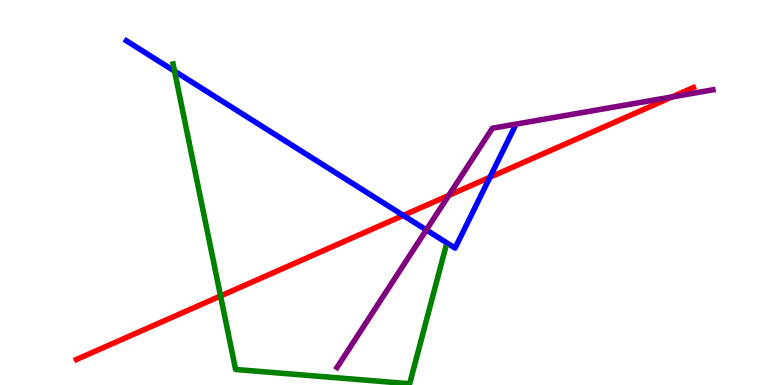[{'lines': ['blue', 'red'], 'intersections': [{'x': 5.2, 'y': 4.4}, {'x': 6.32, 'y': 5.4}]}, {'lines': ['green', 'red'], 'intersections': [{'x': 2.85, 'y': 2.31}]}, {'lines': ['purple', 'red'], 'intersections': [{'x': 5.79, 'y': 4.93}, {'x': 8.67, 'y': 7.48}]}, {'lines': ['blue', 'green'], 'intersections': [{'x': 2.25, 'y': 8.15}]}, {'lines': ['blue', 'purple'], 'intersections': [{'x': 5.5, 'y': 4.03}]}, {'lines': ['green', 'purple'], 'intersections': []}]